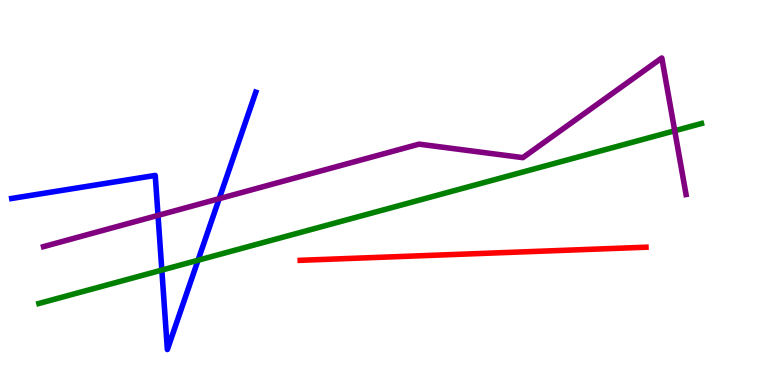[{'lines': ['blue', 'red'], 'intersections': []}, {'lines': ['green', 'red'], 'intersections': []}, {'lines': ['purple', 'red'], 'intersections': []}, {'lines': ['blue', 'green'], 'intersections': [{'x': 2.09, 'y': 2.98}, {'x': 2.56, 'y': 3.24}]}, {'lines': ['blue', 'purple'], 'intersections': [{'x': 2.04, 'y': 4.41}, {'x': 2.83, 'y': 4.84}]}, {'lines': ['green', 'purple'], 'intersections': [{'x': 8.71, 'y': 6.6}]}]